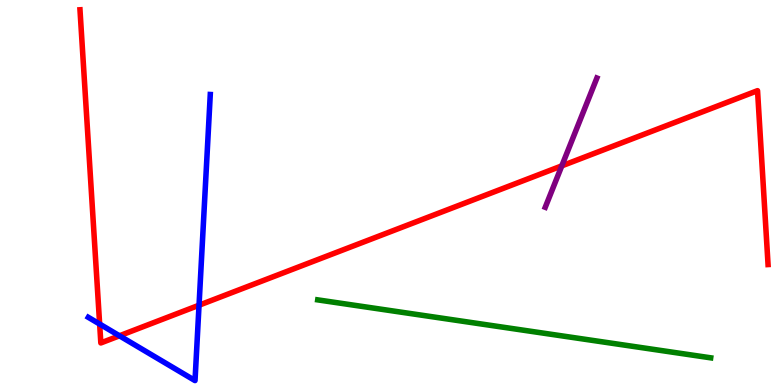[{'lines': ['blue', 'red'], 'intersections': [{'x': 1.29, 'y': 1.58}, {'x': 1.54, 'y': 1.28}, {'x': 2.57, 'y': 2.07}]}, {'lines': ['green', 'red'], 'intersections': []}, {'lines': ['purple', 'red'], 'intersections': [{'x': 7.25, 'y': 5.69}]}, {'lines': ['blue', 'green'], 'intersections': []}, {'lines': ['blue', 'purple'], 'intersections': []}, {'lines': ['green', 'purple'], 'intersections': []}]